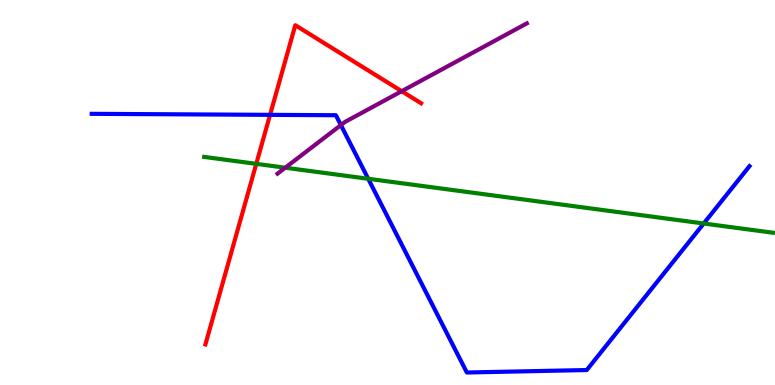[{'lines': ['blue', 'red'], 'intersections': [{'x': 3.48, 'y': 7.02}]}, {'lines': ['green', 'red'], 'intersections': [{'x': 3.31, 'y': 5.74}]}, {'lines': ['purple', 'red'], 'intersections': [{'x': 5.18, 'y': 7.63}]}, {'lines': ['blue', 'green'], 'intersections': [{'x': 4.75, 'y': 5.36}, {'x': 9.08, 'y': 4.19}]}, {'lines': ['blue', 'purple'], 'intersections': [{'x': 4.4, 'y': 6.75}]}, {'lines': ['green', 'purple'], 'intersections': [{'x': 3.68, 'y': 5.64}]}]